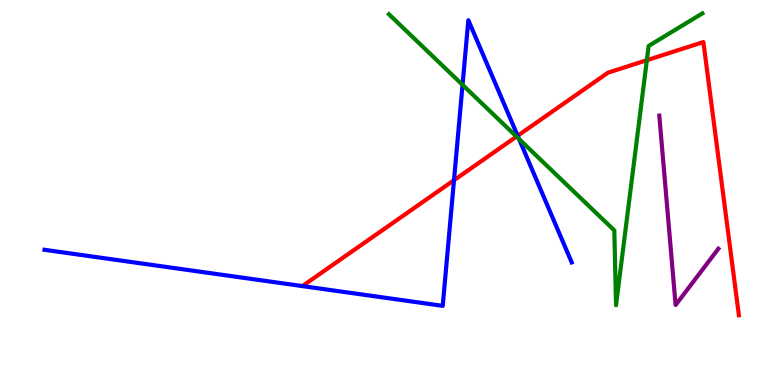[{'lines': ['blue', 'red'], 'intersections': [{'x': 5.86, 'y': 5.32}, {'x': 6.68, 'y': 6.47}]}, {'lines': ['green', 'red'], 'intersections': [{'x': 6.66, 'y': 6.45}, {'x': 8.35, 'y': 8.44}]}, {'lines': ['purple', 'red'], 'intersections': []}, {'lines': ['blue', 'green'], 'intersections': [{'x': 5.97, 'y': 7.8}, {'x': 6.7, 'y': 6.39}]}, {'lines': ['blue', 'purple'], 'intersections': []}, {'lines': ['green', 'purple'], 'intersections': []}]